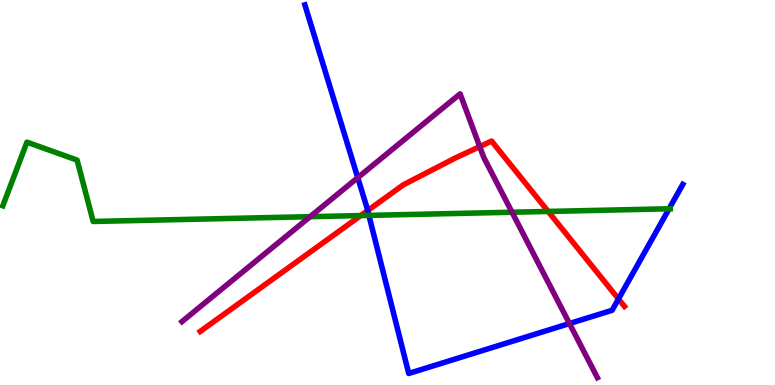[{'lines': ['blue', 'red'], 'intersections': [{'x': 4.74, 'y': 4.53}, {'x': 7.98, 'y': 2.24}]}, {'lines': ['green', 'red'], 'intersections': [{'x': 4.65, 'y': 4.4}, {'x': 7.07, 'y': 4.51}]}, {'lines': ['purple', 'red'], 'intersections': [{'x': 6.19, 'y': 6.19}]}, {'lines': ['blue', 'green'], 'intersections': [{'x': 4.76, 'y': 4.41}, {'x': 8.63, 'y': 4.58}]}, {'lines': ['blue', 'purple'], 'intersections': [{'x': 4.62, 'y': 5.39}, {'x': 7.35, 'y': 1.6}]}, {'lines': ['green', 'purple'], 'intersections': [{'x': 4.0, 'y': 4.37}, {'x': 6.61, 'y': 4.49}]}]